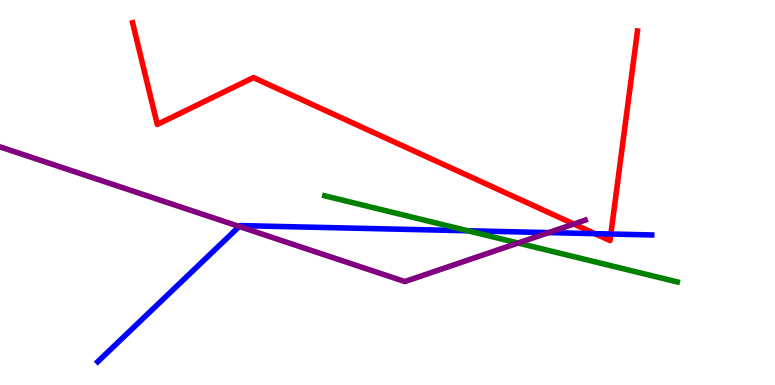[{'lines': ['blue', 'red'], 'intersections': [{'x': 7.68, 'y': 3.93}, {'x': 7.88, 'y': 3.92}]}, {'lines': ['green', 'red'], 'intersections': []}, {'lines': ['purple', 'red'], 'intersections': [{'x': 7.4, 'y': 4.18}]}, {'lines': ['blue', 'green'], 'intersections': [{'x': 6.04, 'y': 4.01}]}, {'lines': ['blue', 'purple'], 'intersections': [{'x': 3.09, 'y': 4.12}, {'x': 7.08, 'y': 3.96}]}, {'lines': ['green', 'purple'], 'intersections': [{'x': 6.68, 'y': 3.69}]}]